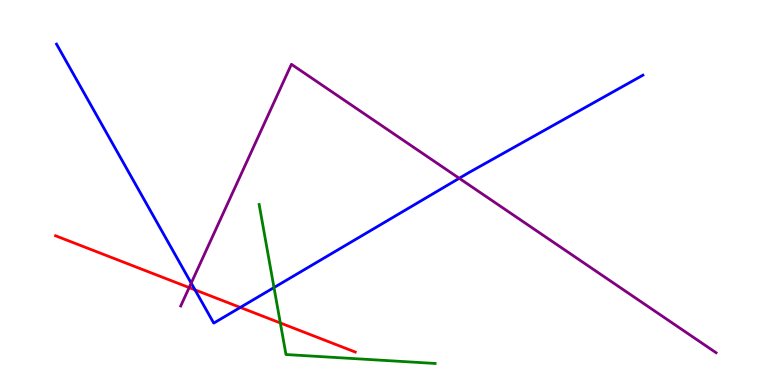[{'lines': ['blue', 'red'], 'intersections': [{'x': 2.52, 'y': 2.47}, {'x': 3.1, 'y': 2.01}]}, {'lines': ['green', 'red'], 'intersections': [{'x': 3.62, 'y': 1.61}]}, {'lines': ['purple', 'red'], 'intersections': [{'x': 2.44, 'y': 2.53}]}, {'lines': ['blue', 'green'], 'intersections': [{'x': 3.54, 'y': 2.53}]}, {'lines': ['blue', 'purple'], 'intersections': [{'x': 2.47, 'y': 2.65}, {'x': 5.93, 'y': 5.37}]}, {'lines': ['green', 'purple'], 'intersections': []}]